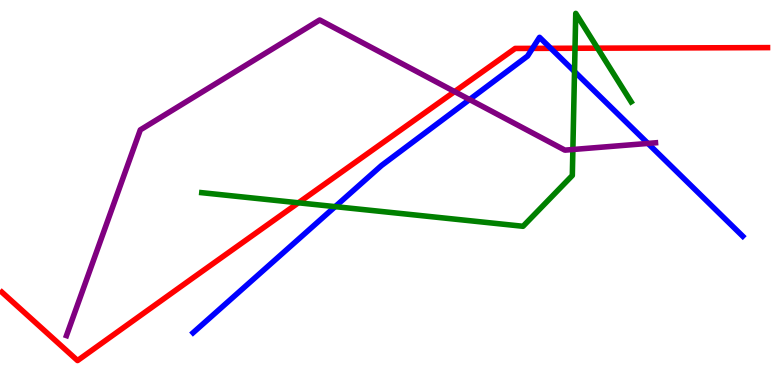[{'lines': ['blue', 'red'], 'intersections': [{'x': 6.87, 'y': 8.74}, {'x': 7.11, 'y': 8.75}]}, {'lines': ['green', 'red'], 'intersections': [{'x': 3.85, 'y': 4.73}, {'x': 7.42, 'y': 8.75}, {'x': 7.71, 'y': 8.75}]}, {'lines': ['purple', 'red'], 'intersections': [{'x': 5.87, 'y': 7.62}]}, {'lines': ['blue', 'green'], 'intersections': [{'x': 4.32, 'y': 4.63}, {'x': 7.41, 'y': 8.14}]}, {'lines': ['blue', 'purple'], 'intersections': [{'x': 6.06, 'y': 7.41}, {'x': 8.36, 'y': 6.27}]}, {'lines': ['green', 'purple'], 'intersections': [{'x': 7.39, 'y': 6.12}]}]